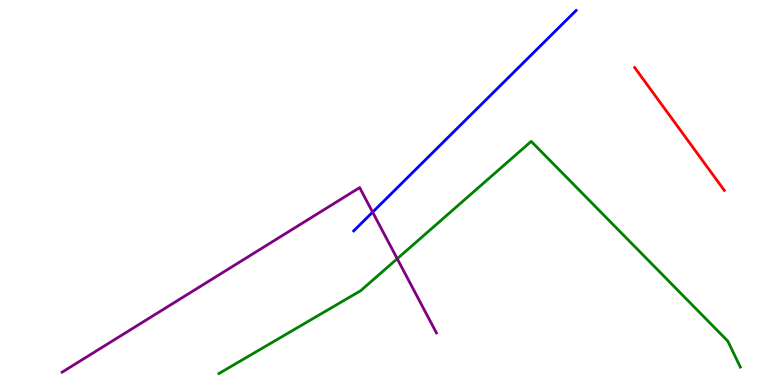[{'lines': ['blue', 'red'], 'intersections': []}, {'lines': ['green', 'red'], 'intersections': []}, {'lines': ['purple', 'red'], 'intersections': []}, {'lines': ['blue', 'green'], 'intersections': []}, {'lines': ['blue', 'purple'], 'intersections': [{'x': 4.81, 'y': 4.49}]}, {'lines': ['green', 'purple'], 'intersections': [{'x': 5.13, 'y': 3.28}]}]